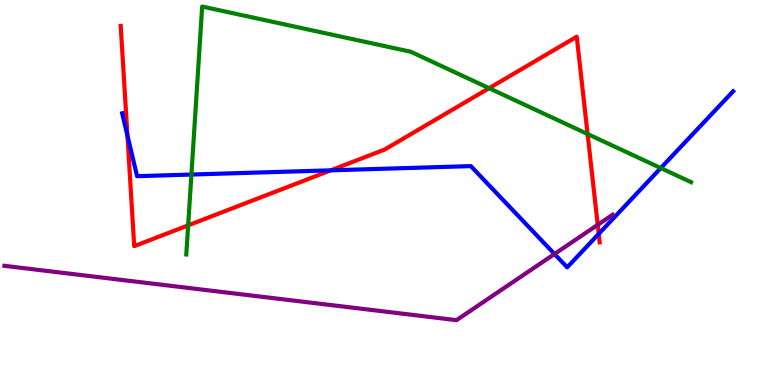[{'lines': ['blue', 'red'], 'intersections': [{'x': 1.64, 'y': 6.48}, {'x': 4.27, 'y': 5.58}, {'x': 7.73, 'y': 3.93}]}, {'lines': ['green', 'red'], 'intersections': [{'x': 2.43, 'y': 4.15}, {'x': 6.31, 'y': 7.71}, {'x': 7.58, 'y': 6.52}]}, {'lines': ['purple', 'red'], 'intersections': [{'x': 7.71, 'y': 4.16}]}, {'lines': ['blue', 'green'], 'intersections': [{'x': 2.47, 'y': 5.47}, {'x': 8.53, 'y': 5.63}]}, {'lines': ['blue', 'purple'], 'intersections': [{'x': 7.15, 'y': 3.4}]}, {'lines': ['green', 'purple'], 'intersections': []}]